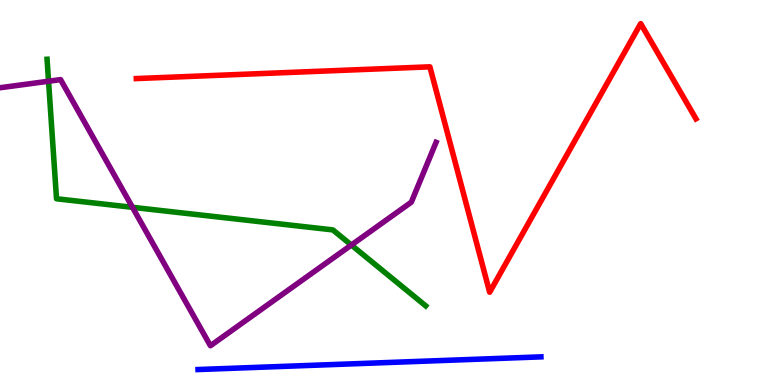[{'lines': ['blue', 'red'], 'intersections': []}, {'lines': ['green', 'red'], 'intersections': []}, {'lines': ['purple', 'red'], 'intersections': []}, {'lines': ['blue', 'green'], 'intersections': []}, {'lines': ['blue', 'purple'], 'intersections': []}, {'lines': ['green', 'purple'], 'intersections': [{'x': 0.626, 'y': 7.89}, {'x': 1.71, 'y': 4.61}, {'x': 4.53, 'y': 3.64}]}]